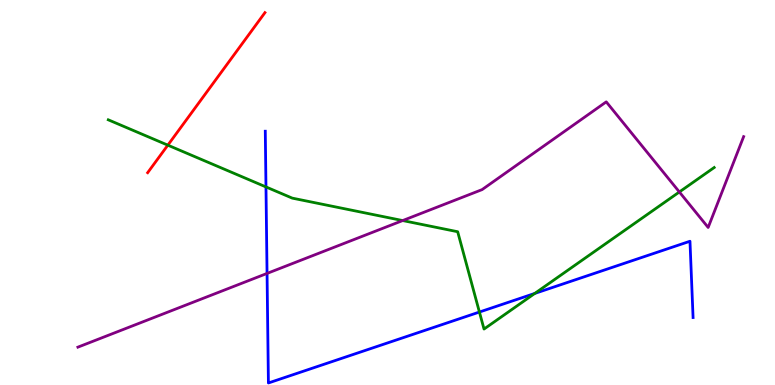[{'lines': ['blue', 'red'], 'intersections': []}, {'lines': ['green', 'red'], 'intersections': [{'x': 2.17, 'y': 6.23}]}, {'lines': ['purple', 'red'], 'intersections': []}, {'lines': ['blue', 'green'], 'intersections': [{'x': 3.43, 'y': 5.14}, {'x': 6.19, 'y': 1.9}, {'x': 6.9, 'y': 2.38}]}, {'lines': ['blue', 'purple'], 'intersections': [{'x': 3.45, 'y': 2.9}]}, {'lines': ['green', 'purple'], 'intersections': [{'x': 5.2, 'y': 4.27}, {'x': 8.77, 'y': 5.01}]}]